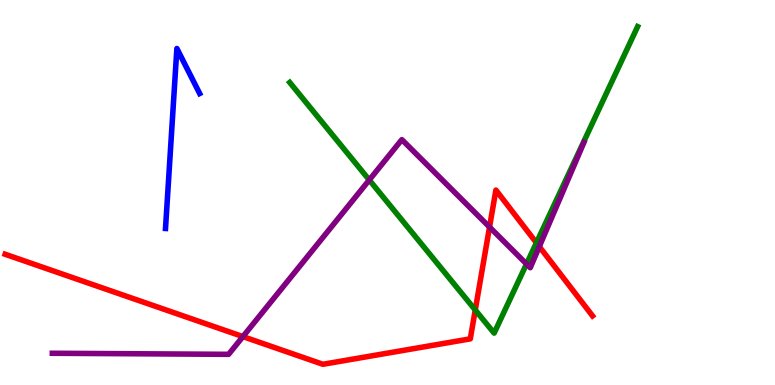[{'lines': ['blue', 'red'], 'intersections': []}, {'lines': ['green', 'red'], 'intersections': [{'x': 6.13, 'y': 1.95}, {'x': 6.92, 'y': 3.69}]}, {'lines': ['purple', 'red'], 'intersections': [{'x': 3.13, 'y': 1.26}, {'x': 6.32, 'y': 4.1}, {'x': 6.96, 'y': 3.6}]}, {'lines': ['blue', 'green'], 'intersections': []}, {'lines': ['blue', 'purple'], 'intersections': []}, {'lines': ['green', 'purple'], 'intersections': [{'x': 4.76, 'y': 5.32}, {'x': 6.79, 'y': 3.14}]}]